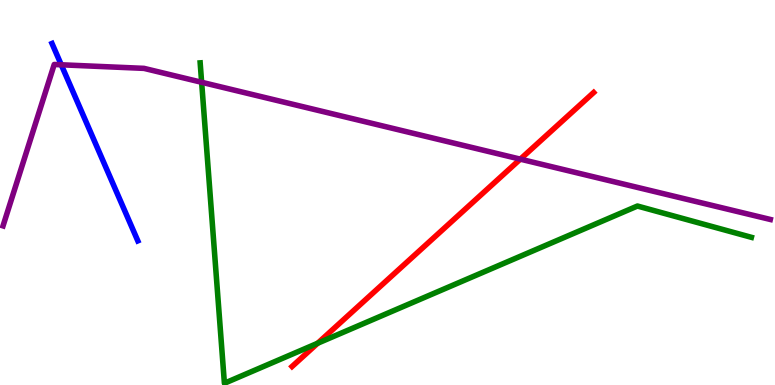[{'lines': ['blue', 'red'], 'intersections': []}, {'lines': ['green', 'red'], 'intersections': [{'x': 4.1, 'y': 1.08}]}, {'lines': ['purple', 'red'], 'intersections': [{'x': 6.71, 'y': 5.87}]}, {'lines': ['blue', 'green'], 'intersections': []}, {'lines': ['blue', 'purple'], 'intersections': [{'x': 0.791, 'y': 8.32}]}, {'lines': ['green', 'purple'], 'intersections': [{'x': 2.6, 'y': 7.86}]}]